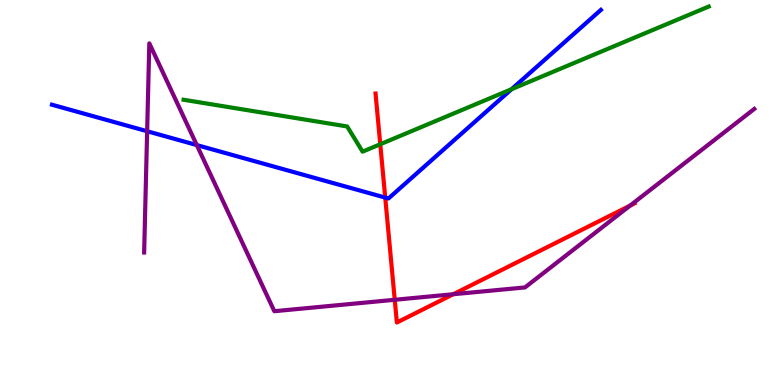[{'lines': ['blue', 'red'], 'intersections': [{'x': 4.97, 'y': 4.87}]}, {'lines': ['green', 'red'], 'intersections': [{'x': 4.91, 'y': 6.25}]}, {'lines': ['purple', 'red'], 'intersections': [{'x': 5.09, 'y': 2.21}, {'x': 5.85, 'y': 2.36}, {'x': 8.13, 'y': 4.66}]}, {'lines': ['blue', 'green'], 'intersections': [{'x': 6.6, 'y': 7.68}]}, {'lines': ['blue', 'purple'], 'intersections': [{'x': 1.9, 'y': 6.59}, {'x': 2.54, 'y': 6.23}]}, {'lines': ['green', 'purple'], 'intersections': []}]